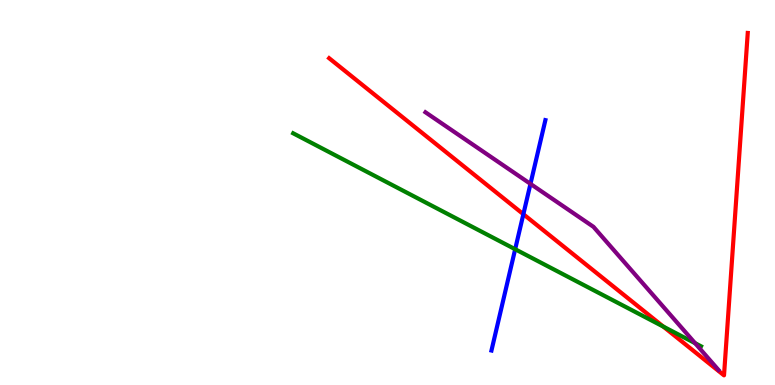[{'lines': ['blue', 'red'], 'intersections': [{'x': 6.75, 'y': 4.44}]}, {'lines': ['green', 'red'], 'intersections': [{'x': 8.56, 'y': 1.52}]}, {'lines': ['purple', 'red'], 'intersections': []}, {'lines': ['blue', 'green'], 'intersections': [{'x': 6.65, 'y': 3.53}]}, {'lines': ['blue', 'purple'], 'intersections': [{'x': 6.84, 'y': 5.22}]}, {'lines': ['green', 'purple'], 'intersections': [{'x': 8.97, 'y': 1.09}]}]